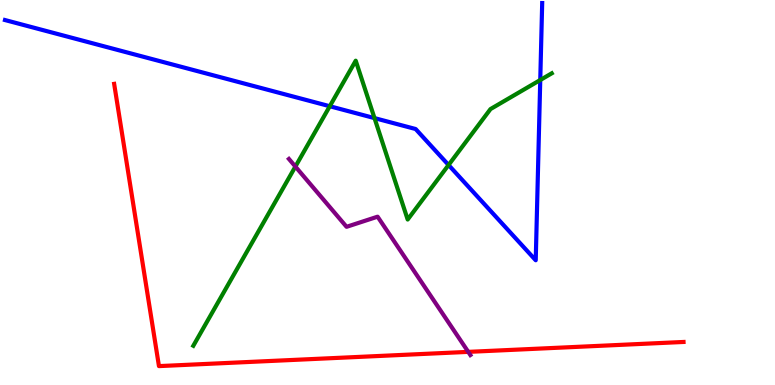[{'lines': ['blue', 'red'], 'intersections': []}, {'lines': ['green', 'red'], 'intersections': []}, {'lines': ['purple', 'red'], 'intersections': [{'x': 6.04, 'y': 0.86}]}, {'lines': ['blue', 'green'], 'intersections': [{'x': 4.26, 'y': 7.24}, {'x': 4.83, 'y': 6.93}, {'x': 5.79, 'y': 5.71}, {'x': 6.97, 'y': 7.92}]}, {'lines': ['blue', 'purple'], 'intersections': []}, {'lines': ['green', 'purple'], 'intersections': [{'x': 3.81, 'y': 5.67}]}]